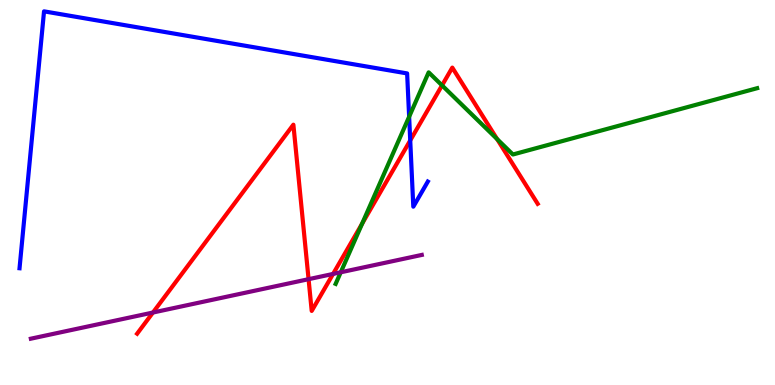[{'lines': ['blue', 'red'], 'intersections': [{'x': 5.29, 'y': 6.35}]}, {'lines': ['green', 'red'], 'intersections': [{'x': 4.67, 'y': 4.19}, {'x': 5.7, 'y': 7.78}, {'x': 6.41, 'y': 6.39}]}, {'lines': ['purple', 'red'], 'intersections': [{'x': 1.97, 'y': 1.88}, {'x': 3.98, 'y': 2.75}, {'x': 4.3, 'y': 2.88}]}, {'lines': ['blue', 'green'], 'intersections': [{'x': 5.28, 'y': 6.97}]}, {'lines': ['blue', 'purple'], 'intersections': []}, {'lines': ['green', 'purple'], 'intersections': [{'x': 4.4, 'y': 2.93}]}]